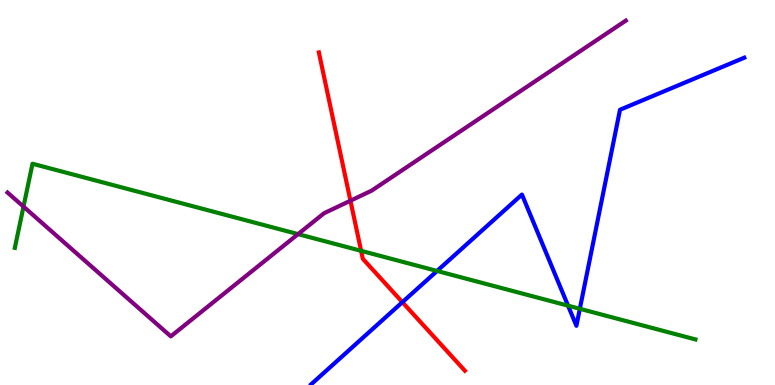[{'lines': ['blue', 'red'], 'intersections': [{'x': 5.19, 'y': 2.15}]}, {'lines': ['green', 'red'], 'intersections': [{'x': 4.66, 'y': 3.48}]}, {'lines': ['purple', 'red'], 'intersections': [{'x': 4.52, 'y': 4.79}]}, {'lines': ['blue', 'green'], 'intersections': [{'x': 5.64, 'y': 2.96}, {'x': 7.33, 'y': 2.06}, {'x': 7.48, 'y': 1.98}]}, {'lines': ['blue', 'purple'], 'intersections': []}, {'lines': ['green', 'purple'], 'intersections': [{'x': 0.303, 'y': 4.63}, {'x': 3.85, 'y': 3.92}]}]